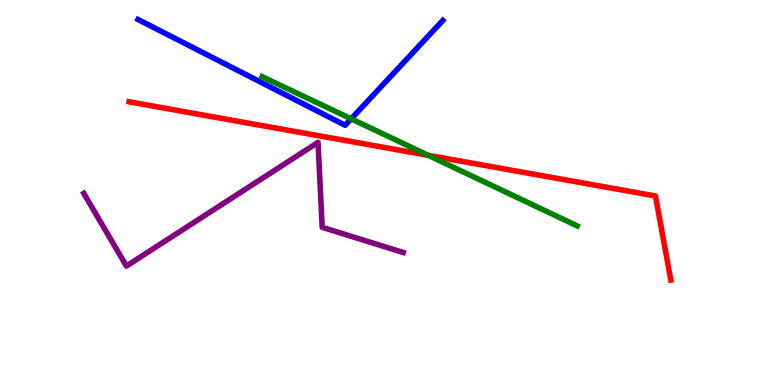[{'lines': ['blue', 'red'], 'intersections': []}, {'lines': ['green', 'red'], 'intersections': [{'x': 5.52, 'y': 5.97}]}, {'lines': ['purple', 'red'], 'intersections': []}, {'lines': ['blue', 'green'], 'intersections': [{'x': 4.53, 'y': 6.91}]}, {'lines': ['blue', 'purple'], 'intersections': []}, {'lines': ['green', 'purple'], 'intersections': []}]